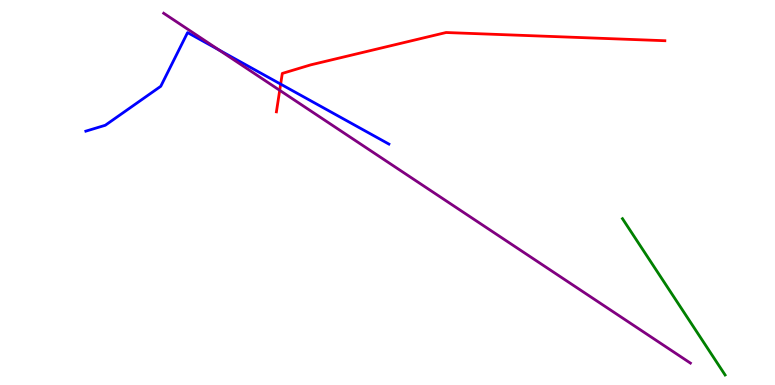[{'lines': ['blue', 'red'], 'intersections': [{'x': 3.62, 'y': 7.81}]}, {'lines': ['green', 'red'], 'intersections': []}, {'lines': ['purple', 'red'], 'intersections': [{'x': 3.61, 'y': 7.65}]}, {'lines': ['blue', 'green'], 'intersections': []}, {'lines': ['blue', 'purple'], 'intersections': [{'x': 2.82, 'y': 8.7}]}, {'lines': ['green', 'purple'], 'intersections': []}]